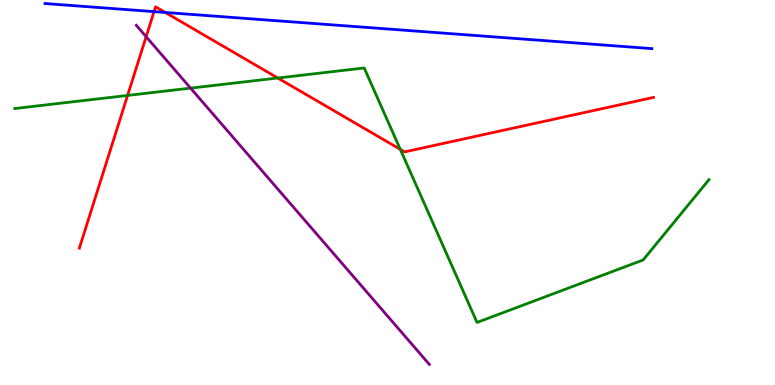[{'lines': ['blue', 'red'], 'intersections': [{'x': 1.99, 'y': 9.7}, {'x': 2.13, 'y': 9.68}]}, {'lines': ['green', 'red'], 'intersections': [{'x': 1.65, 'y': 7.52}, {'x': 3.58, 'y': 7.97}, {'x': 5.17, 'y': 6.12}]}, {'lines': ['purple', 'red'], 'intersections': [{'x': 1.89, 'y': 9.05}]}, {'lines': ['blue', 'green'], 'intersections': []}, {'lines': ['blue', 'purple'], 'intersections': []}, {'lines': ['green', 'purple'], 'intersections': [{'x': 2.46, 'y': 7.71}]}]